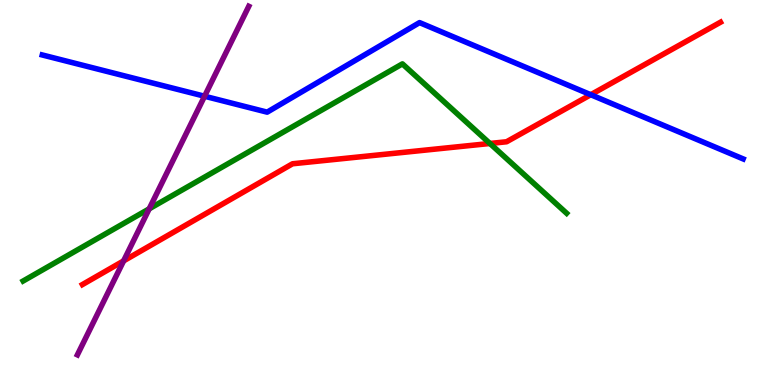[{'lines': ['blue', 'red'], 'intersections': [{'x': 7.62, 'y': 7.54}]}, {'lines': ['green', 'red'], 'intersections': [{'x': 6.32, 'y': 6.27}]}, {'lines': ['purple', 'red'], 'intersections': [{'x': 1.59, 'y': 3.22}]}, {'lines': ['blue', 'green'], 'intersections': []}, {'lines': ['blue', 'purple'], 'intersections': [{'x': 2.64, 'y': 7.5}]}, {'lines': ['green', 'purple'], 'intersections': [{'x': 1.93, 'y': 4.58}]}]